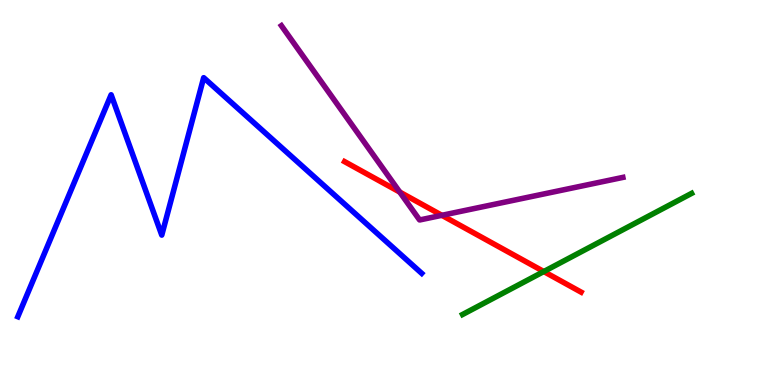[{'lines': ['blue', 'red'], 'intersections': []}, {'lines': ['green', 'red'], 'intersections': [{'x': 7.02, 'y': 2.95}]}, {'lines': ['purple', 'red'], 'intersections': [{'x': 5.16, 'y': 5.01}, {'x': 5.7, 'y': 4.41}]}, {'lines': ['blue', 'green'], 'intersections': []}, {'lines': ['blue', 'purple'], 'intersections': []}, {'lines': ['green', 'purple'], 'intersections': []}]